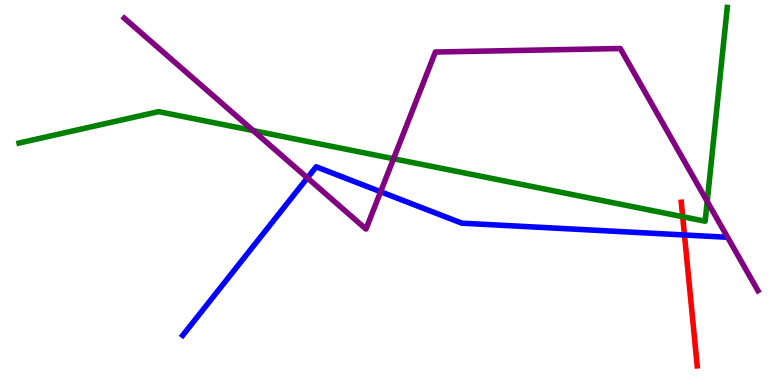[{'lines': ['blue', 'red'], 'intersections': [{'x': 8.83, 'y': 3.9}]}, {'lines': ['green', 'red'], 'intersections': [{'x': 8.81, 'y': 4.37}]}, {'lines': ['purple', 'red'], 'intersections': []}, {'lines': ['blue', 'green'], 'intersections': []}, {'lines': ['blue', 'purple'], 'intersections': [{'x': 3.97, 'y': 5.38}, {'x': 4.91, 'y': 5.02}]}, {'lines': ['green', 'purple'], 'intersections': [{'x': 3.27, 'y': 6.61}, {'x': 5.08, 'y': 5.88}, {'x': 9.13, 'y': 4.77}]}]